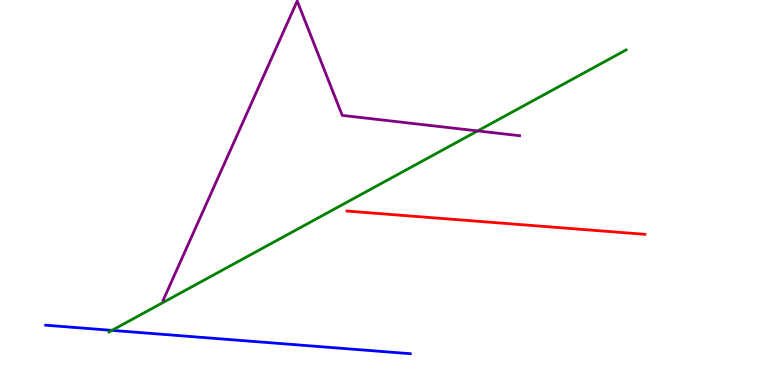[{'lines': ['blue', 'red'], 'intersections': []}, {'lines': ['green', 'red'], 'intersections': []}, {'lines': ['purple', 'red'], 'intersections': []}, {'lines': ['blue', 'green'], 'intersections': [{'x': 1.44, 'y': 1.42}]}, {'lines': ['blue', 'purple'], 'intersections': []}, {'lines': ['green', 'purple'], 'intersections': [{'x': 6.16, 'y': 6.6}]}]